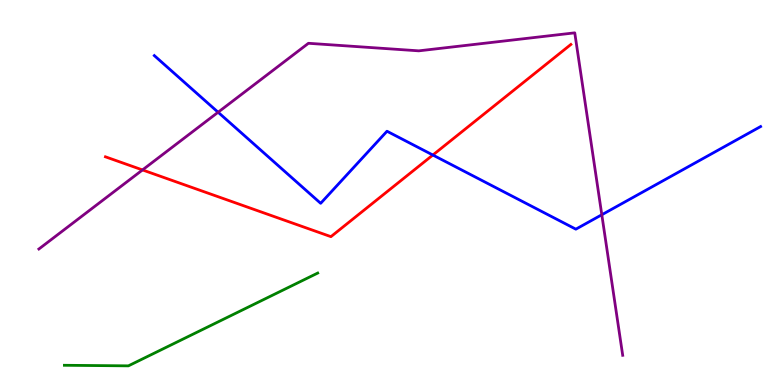[{'lines': ['blue', 'red'], 'intersections': [{'x': 5.59, 'y': 5.97}]}, {'lines': ['green', 'red'], 'intersections': []}, {'lines': ['purple', 'red'], 'intersections': [{'x': 1.84, 'y': 5.59}]}, {'lines': ['blue', 'green'], 'intersections': []}, {'lines': ['blue', 'purple'], 'intersections': [{'x': 2.81, 'y': 7.08}, {'x': 7.77, 'y': 4.42}]}, {'lines': ['green', 'purple'], 'intersections': []}]